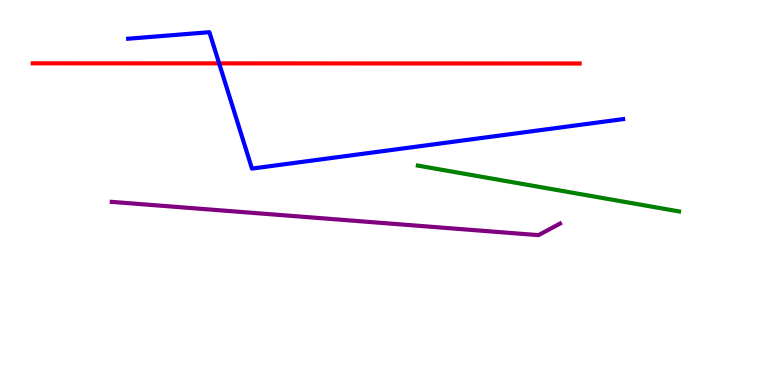[{'lines': ['blue', 'red'], 'intersections': [{'x': 2.83, 'y': 8.35}]}, {'lines': ['green', 'red'], 'intersections': []}, {'lines': ['purple', 'red'], 'intersections': []}, {'lines': ['blue', 'green'], 'intersections': []}, {'lines': ['blue', 'purple'], 'intersections': []}, {'lines': ['green', 'purple'], 'intersections': []}]